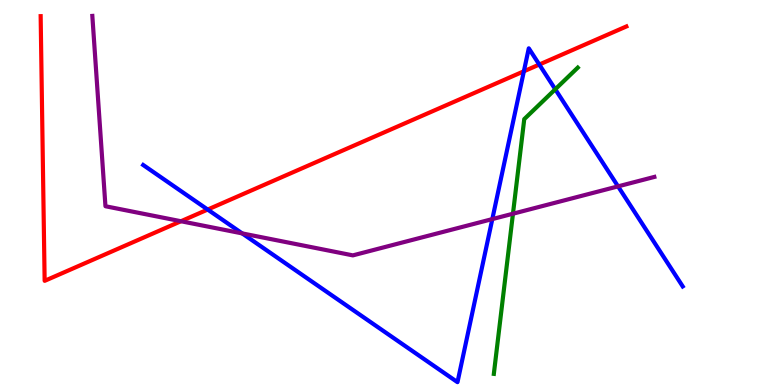[{'lines': ['blue', 'red'], 'intersections': [{'x': 2.68, 'y': 4.56}, {'x': 6.76, 'y': 8.15}, {'x': 6.96, 'y': 8.32}]}, {'lines': ['green', 'red'], 'intersections': []}, {'lines': ['purple', 'red'], 'intersections': [{'x': 2.34, 'y': 4.25}]}, {'lines': ['blue', 'green'], 'intersections': [{'x': 7.16, 'y': 7.68}]}, {'lines': ['blue', 'purple'], 'intersections': [{'x': 3.12, 'y': 3.94}, {'x': 6.35, 'y': 4.31}, {'x': 7.97, 'y': 5.16}]}, {'lines': ['green', 'purple'], 'intersections': [{'x': 6.62, 'y': 4.45}]}]